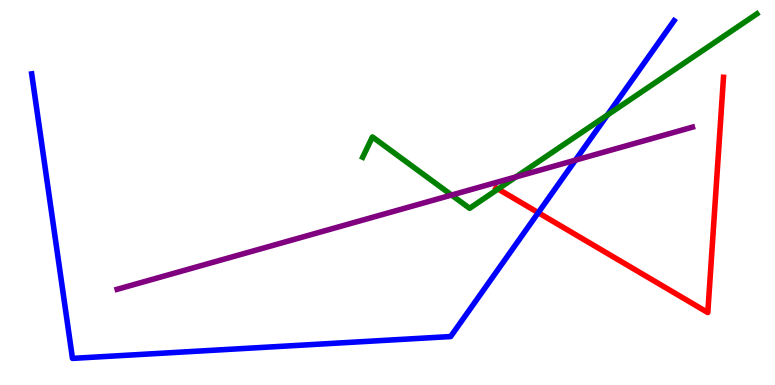[{'lines': ['blue', 'red'], 'intersections': [{'x': 6.95, 'y': 4.48}]}, {'lines': ['green', 'red'], 'intersections': [{'x': 6.43, 'y': 5.09}]}, {'lines': ['purple', 'red'], 'intersections': []}, {'lines': ['blue', 'green'], 'intersections': [{'x': 7.84, 'y': 7.01}]}, {'lines': ['blue', 'purple'], 'intersections': [{'x': 7.42, 'y': 5.84}]}, {'lines': ['green', 'purple'], 'intersections': [{'x': 5.83, 'y': 4.93}, {'x': 6.66, 'y': 5.41}]}]